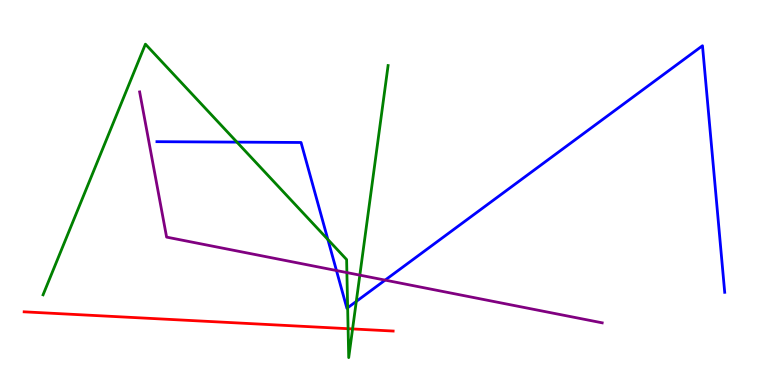[{'lines': ['blue', 'red'], 'intersections': []}, {'lines': ['green', 'red'], 'intersections': [{'x': 4.49, 'y': 1.46}, {'x': 4.55, 'y': 1.46}]}, {'lines': ['purple', 'red'], 'intersections': []}, {'lines': ['blue', 'green'], 'intersections': [{'x': 3.06, 'y': 6.31}, {'x': 4.23, 'y': 3.78}, {'x': 4.49, 'y': 2.01}, {'x': 4.6, 'y': 2.17}]}, {'lines': ['blue', 'purple'], 'intersections': [{'x': 4.34, 'y': 2.97}, {'x': 4.97, 'y': 2.72}]}, {'lines': ['green', 'purple'], 'intersections': [{'x': 4.48, 'y': 2.92}, {'x': 4.64, 'y': 2.85}]}]